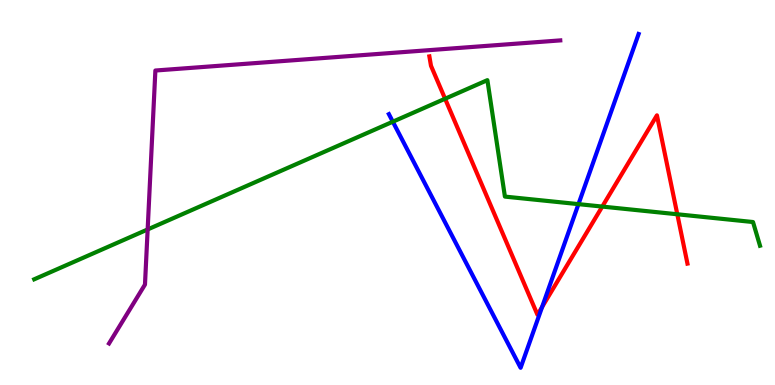[{'lines': ['blue', 'red'], 'intersections': [{'x': 6.99, 'y': 2.03}]}, {'lines': ['green', 'red'], 'intersections': [{'x': 5.74, 'y': 7.44}, {'x': 7.77, 'y': 4.63}, {'x': 8.74, 'y': 4.43}]}, {'lines': ['purple', 'red'], 'intersections': []}, {'lines': ['blue', 'green'], 'intersections': [{'x': 5.07, 'y': 6.84}, {'x': 7.46, 'y': 4.7}]}, {'lines': ['blue', 'purple'], 'intersections': []}, {'lines': ['green', 'purple'], 'intersections': [{'x': 1.91, 'y': 4.04}]}]